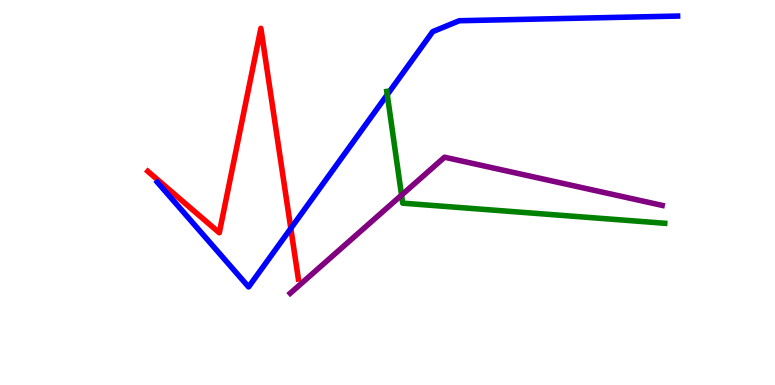[{'lines': ['blue', 'red'], 'intersections': [{'x': 3.75, 'y': 4.07}]}, {'lines': ['green', 'red'], 'intersections': []}, {'lines': ['purple', 'red'], 'intersections': []}, {'lines': ['blue', 'green'], 'intersections': [{'x': 5.0, 'y': 7.54}]}, {'lines': ['blue', 'purple'], 'intersections': []}, {'lines': ['green', 'purple'], 'intersections': [{'x': 5.18, 'y': 4.93}]}]